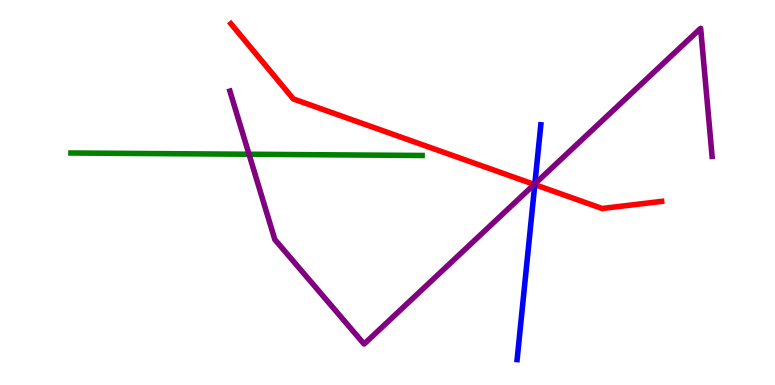[{'lines': ['blue', 'red'], 'intersections': [{'x': 6.9, 'y': 5.2}]}, {'lines': ['green', 'red'], 'intersections': []}, {'lines': ['purple', 'red'], 'intersections': [{'x': 6.89, 'y': 5.21}]}, {'lines': ['blue', 'green'], 'intersections': []}, {'lines': ['blue', 'purple'], 'intersections': [{'x': 6.9, 'y': 5.22}]}, {'lines': ['green', 'purple'], 'intersections': [{'x': 3.21, 'y': 5.99}]}]